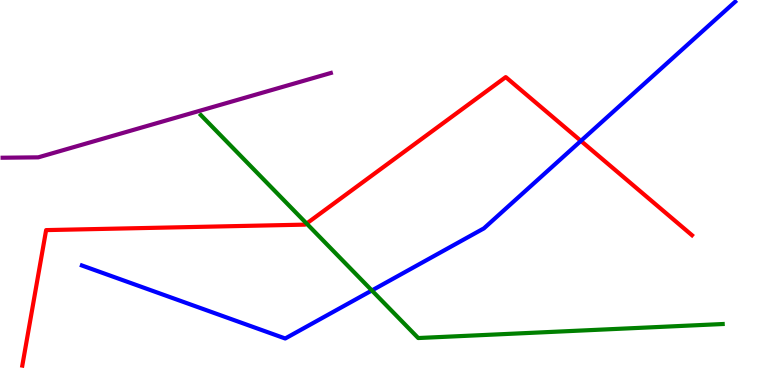[{'lines': ['blue', 'red'], 'intersections': [{'x': 7.5, 'y': 6.34}]}, {'lines': ['green', 'red'], 'intersections': [{'x': 3.96, 'y': 4.19}]}, {'lines': ['purple', 'red'], 'intersections': []}, {'lines': ['blue', 'green'], 'intersections': [{'x': 4.8, 'y': 2.46}]}, {'lines': ['blue', 'purple'], 'intersections': []}, {'lines': ['green', 'purple'], 'intersections': []}]